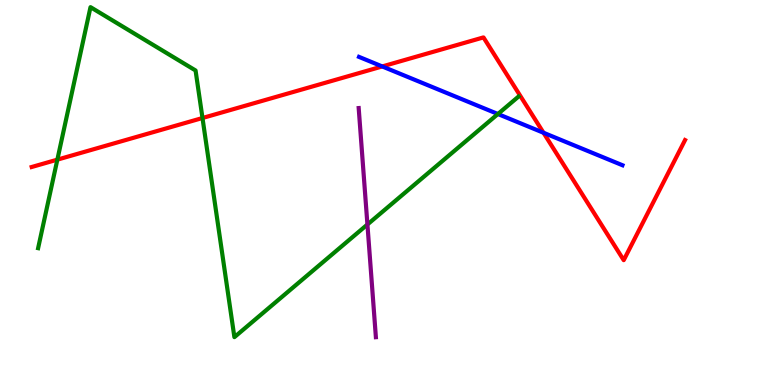[{'lines': ['blue', 'red'], 'intersections': [{'x': 4.93, 'y': 8.27}, {'x': 7.01, 'y': 6.55}]}, {'lines': ['green', 'red'], 'intersections': [{'x': 0.74, 'y': 5.85}, {'x': 2.61, 'y': 6.93}]}, {'lines': ['purple', 'red'], 'intersections': []}, {'lines': ['blue', 'green'], 'intersections': [{'x': 6.42, 'y': 7.04}]}, {'lines': ['blue', 'purple'], 'intersections': []}, {'lines': ['green', 'purple'], 'intersections': [{'x': 4.74, 'y': 4.17}]}]